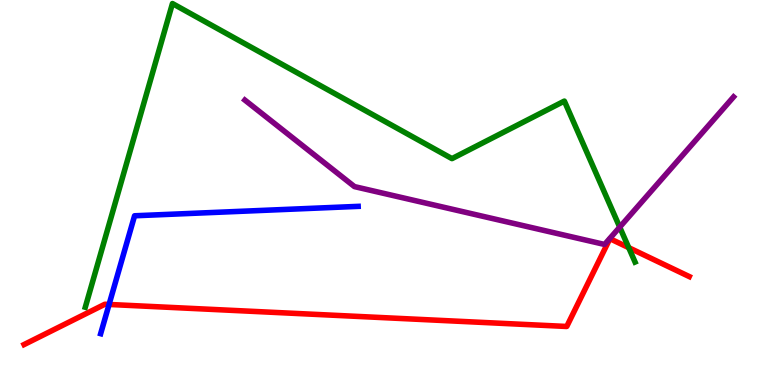[{'lines': ['blue', 'red'], 'intersections': [{'x': 1.41, 'y': 2.09}]}, {'lines': ['green', 'red'], 'intersections': [{'x': 8.11, 'y': 3.57}]}, {'lines': ['purple', 'red'], 'intersections': []}, {'lines': ['blue', 'green'], 'intersections': []}, {'lines': ['blue', 'purple'], 'intersections': []}, {'lines': ['green', 'purple'], 'intersections': [{'x': 8.0, 'y': 4.1}]}]